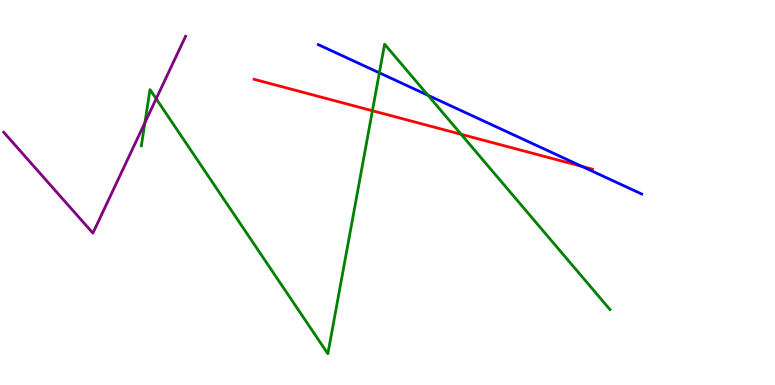[{'lines': ['blue', 'red'], 'intersections': [{'x': 7.51, 'y': 5.68}]}, {'lines': ['green', 'red'], 'intersections': [{'x': 4.81, 'y': 7.12}, {'x': 5.95, 'y': 6.51}]}, {'lines': ['purple', 'red'], 'intersections': []}, {'lines': ['blue', 'green'], 'intersections': [{'x': 4.89, 'y': 8.11}, {'x': 5.52, 'y': 7.52}]}, {'lines': ['blue', 'purple'], 'intersections': []}, {'lines': ['green', 'purple'], 'intersections': [{'x': 1.87, 'y': 6.81}, {'x': 2.02, 'y': 7.44}]}]